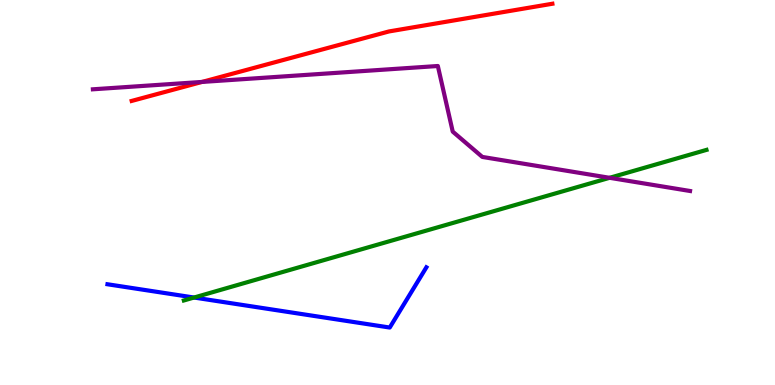[{'lines': ['blue', 'red'], 'intersections': []}, {'lines': ['green', 'red'], 'intersections': []}, {'lines': ['purple', 'red'], 'intersections': [{'x': 2.61, 'y': 7.87}]}, {'lines': ['blue', 'green'], 'intersections': [{'x': 2.5, 'y': 2.27}]}, {'lines': ['blue', 'purple'], 'intersections': []}, {'lines': ['green', 'purple'], 'intersections': [{'x': 7.87, 'y': 5.38}]}]